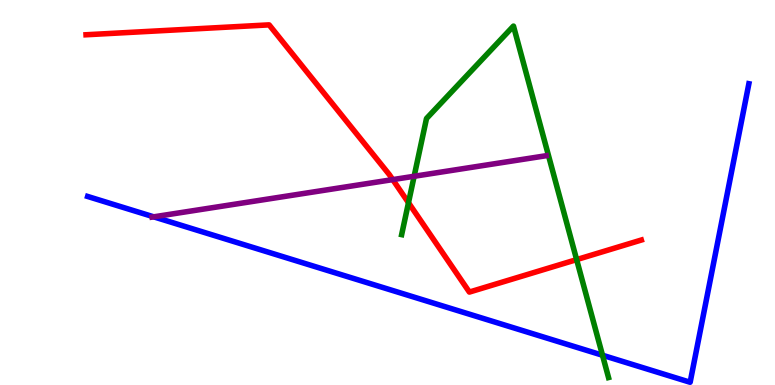[{'lines': ['blue', 'red'], 'intersections': []}, {'lines': ['green', 'red'], 'intersections': [{'x': 5.27, 'y': 4.73}, {'x': 7.44, 'y': 3.26}]}, {'lines': ['purple', 'red'], 'intersections': [{'x': 5.07, 'y': 5.33}]}, {'lines': ['blue', 'green'], 'intersections': [{'x': 7.77, 'y': 0.773}]}, {'lines': ['blue', 'purple'], 'intersections': [{'x': 1.98, 'y': 4.37}]}, {'lines': ['green', 'purple'], 'intersections': [{'x': 5.34, 'y': 5.42}]}]